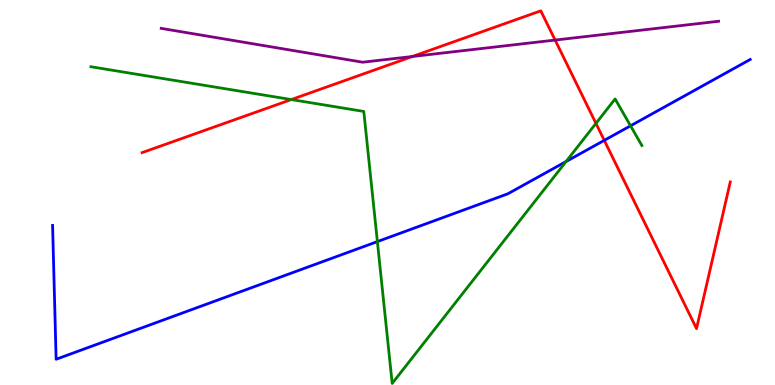[{'lines': ['blue', 'red'], 'intersections': [{'x': 7.8, 'y': 6.35}]}, {'lines': ['green', 'red'], 'intersections': [{'x': 3.76, 'y': 7.41}, {'x': 7.69, 'y': 6.8}]}, {'lines': ['purple', 'red'], 'intersections': [{'x': 5.32, 'y': 8.53}, {'x': 7.16, 'y': 8.96}]}, {'lines': ['blue', 'green'], 'intersections': [{'x': 4.87, 'y': 3.72}, {'x': 7.3, 'y': 5.8}, {'x': 8.14, 'y': 6.73}]}, {'lines': ['blue', 'purple'], 'intersections': []}, {'lines': ['green', 'purple'], 'intersections': []}]